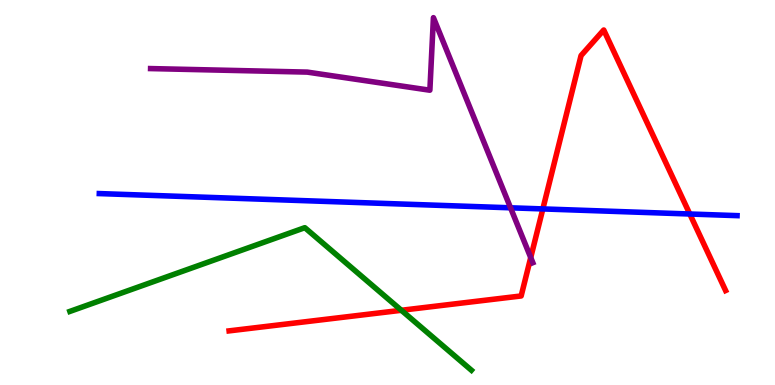[{'lines': ['blue', 'red'], 'intersections': [{'x': 7.0, 'y': 4.57}, {'x': 8.9, 'y': 4.44}]}, {'lines': ['green', 'red'], 'intersections': [{'x': 5.18, 'y': 1.94}]}, {'lines': ['purple', 'red'], 'intersections': [{'x': 6.85, 'y': 3.31}]}, {'lines': ['blue', 'green'], 'intersections': []}, {'lines': ['blue', 'purple'], 'intersections': [{'x': 6.59, 'y': 4.6}]}, {'lines': ['green', 'purple'], 'intersections': []}]